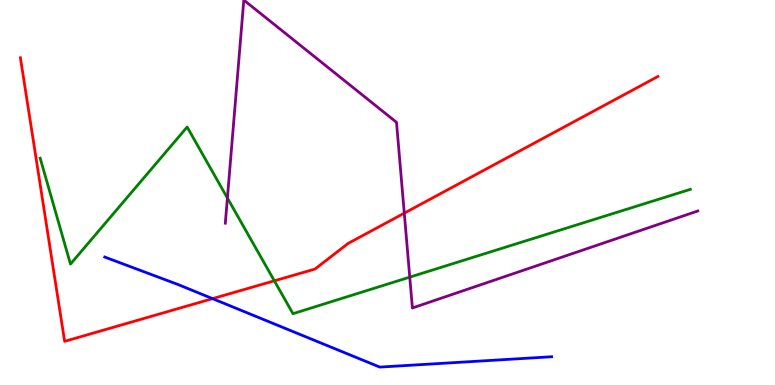[{'lines': ['blue', 'red'], 'intersections': [{'x': 2.74, 'y': 2.24}]}, {'lines': ['green', 'red'], 'intersections': [{'x': 3.54, 'y': 2.71}]}, {'lines': ['purple', 'red'], 'intersections': [{'x': 5.22, 'y': 4.46}]}, {'lines': ['blue', 'green'], 'intersections': []}, {'lines': ['blue', 'purple'], 'intersections': []}, {'lines': ['green', 'purple'], 'intersections': [{'x': 2.93, 'y': 4.86}, {'x': 5.29, 'y': 2.8}]}]